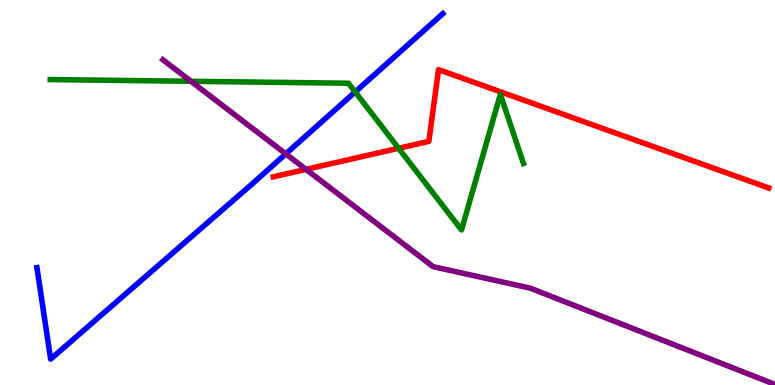[{'lines': ['blue', 'red'], 'intersections': []}, {'lines': ['green', 'red'], 'intersections': [{'x': 5.14, 'y': 6.15}]}, {'lines': ['purple', 'red'], 'intersections': [{'x': 3.95, 'y': 5.6}]}, {'lines': ['blue', 'green'], 'intersections': [{'x': 4.58, 'y': 7.61}]}, {'lines': ['blue', 'purple'], 'intersections': [{'x': 3.69, 'y': 6.0}]}, {'lines': ['green', 'purple'], 'intersections': [{'x': 2.46, 'y': 7.89}]}]